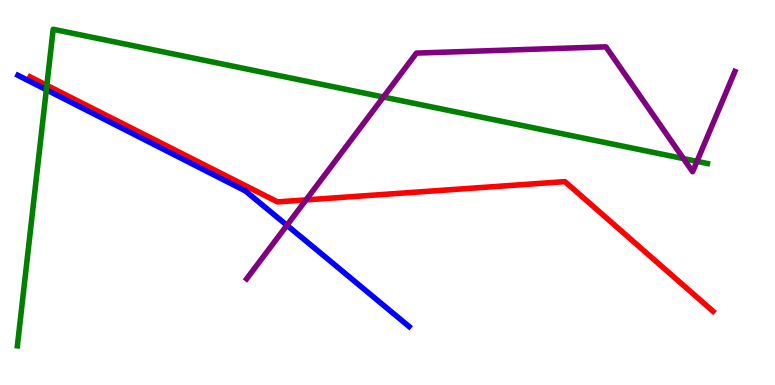[{'lines': ['blue', 'red'], 'intersections': []}, {'lines': ['green', 'red'], 'intersections': [{'x': 0.604, 'y': 7.78}]}, {'lines': ['purple', 'red'], 'intersections': [{'x': 3.95, 'y': 4.81}]}, {'lines': ['blue', 'green'], 'intersections': [{'x': 0.598, 'y': 7.67}]}, {'lines': ['blue', 'purple'], 'intersections': [{'x': 3.7, 'y': 4.15}]}, {'lines': ['green', 'purple'], 'intersections': [{'x': 4.95, 'y': 7.48}, {'x': 8.82, 'y': 5.88}, {'x': 8.99, 'y': 5.81}]}]